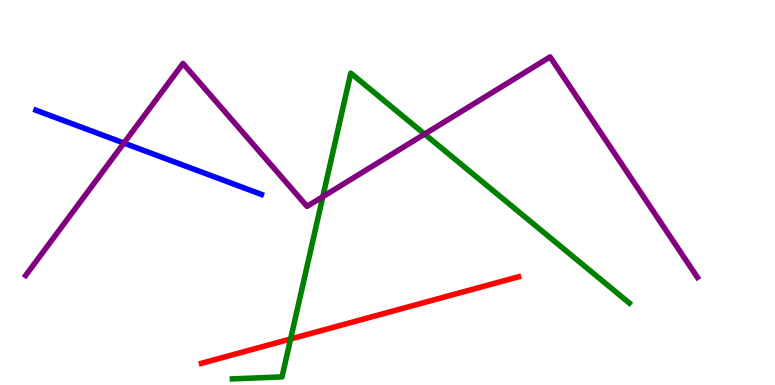[{'lines': ['blue', 'red'], 'intersections': []}, {'lines': ['green', 'red'], 'intersections': [{'x': 3.75, 'y': 1.2}]}, {'lines': ['purple', 'red'], 'intersections': []}, {'lines': ['blue', 'green'], 'intersections': []}, {'lines': ['blue', 'purple'], 'intersections': [{'x': 1.6, 'y': 6.28}]}, {'lines': ['green', 'purple'], 'intersections': [{'x': 4.17, 'y': 4.89}, {'x': 5.48, 'y': 6.52}]}]